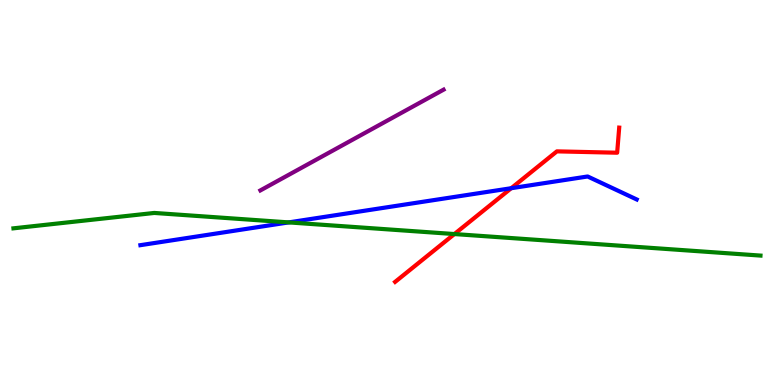[{'lines': ['blue', 'red'], 'intersections': [{'x': 6.6, 'y': 5.11}]}, {'lines': ['green', 'red'], 'intersections': [{'x': 5.86, 'y': 3.92}]}, {'lines': ['purple', 'red'], 'intersections': []}, {'lines': ['blue', 'green'], 'intersections': [{'x': 3.73, 'y': 4.22}]}, {'lines': ['blue', 'purple'], 'intersections': []}, {'lines': ['green', 'purple'], 'intersections': []}]